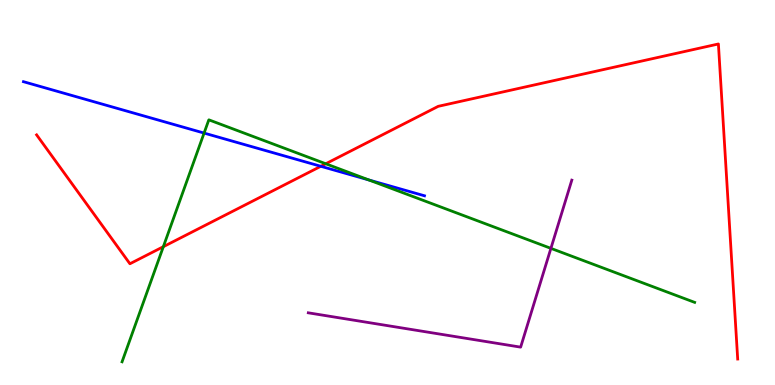[{'lines': ['blue', 'red'], 'intersections': [{'x': 4.14, 'y': 5.68}]}, {'lines': ['green', 'red'], 'intersections': [{'x': 2.11, 'y': 3.59}, {'x': 4.2, 'y': 5.75}]}, {'lines': ['purple', 'red'], 'intersections': []}, {'lines': ['blue', 'green'], 'intersections': [{'x': 2.63, 'y': 6.54}, {'x': 4.76, 'y': 5.33}]}, {'lines': ['blue', 'purple'], 'intersections': []}, {'lines': ['green', 'purple'], 'intersections': [{'x': 7.11, 'y': 3.55}]}]